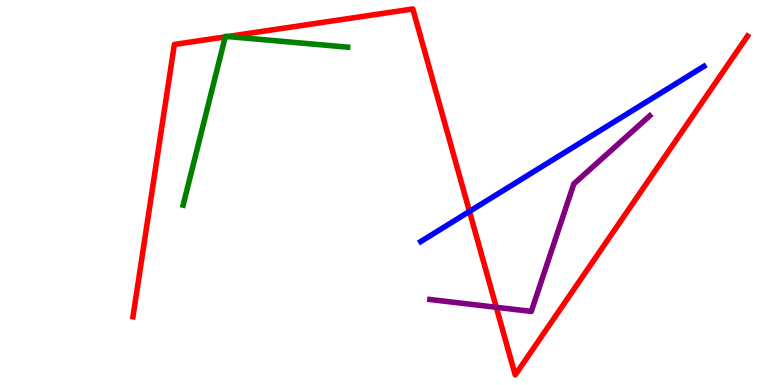[{'lines': ['blue', 'red'], 'intersections': [{'x': 6.06, 'y': 4.51}]}, {'lines': ['green', 'red'], 'intersections': [{'x': 2.91, 'y': 9.04}, {'x': 2.94, 'y': 9.05}]}, {'lines': ['purple', 'red'], 'intersections': [{'x': 6.4, 'y': 2.02}]}, {'lines': ['blue', 'green'], 'intersections': []}, {'lines': ['blue', 'purple'], 'intersections': []}, {'lines': ['green', 'purple'], 'intersections': []}]